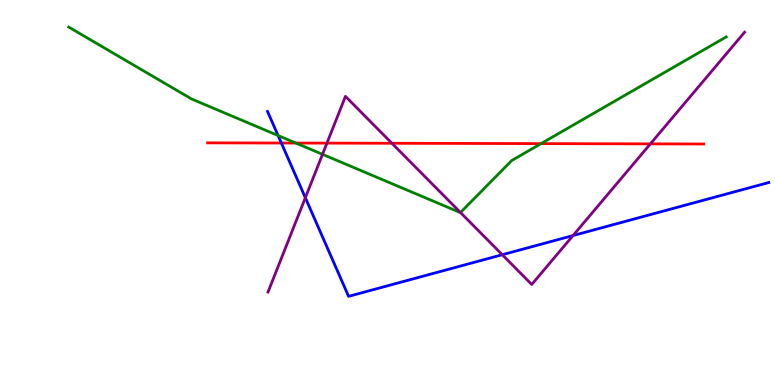[{'lines': ['blue', 'red'], 'intersections': [{'x': 3.63, 'y': 6.29}]}, {'lines': ['green', 'red'], 'intersections': [{'x': 3.82, 'y': 6.28}, {'x': 6.98, 'y': 6.27}]}, {'lines': ['purple', 'red'], 'intersections': [{'x': 4.22, 'y': 6.28}, {'x': 5.06, 'y': 6.28}, {'x': 8.39, 'y': 6.26}]}, {'lines': ['blue', 'green'], 'intersections': [{'x': 3.59, 'y': 6.48}]}, {'lines': ['blue', 'purple'], 'intersections': [{'x': 3.94, 'y': 4.86}, {'x': 6.48, 'y': 3.38}, {'x': 7.39, 'y': 3.88}]}, {'lines': ['green', 'purple'], 'intersections': [{'x': 4.16, 'y': 5.99}, {'x': 5.94, 'y': 4.48}]}]